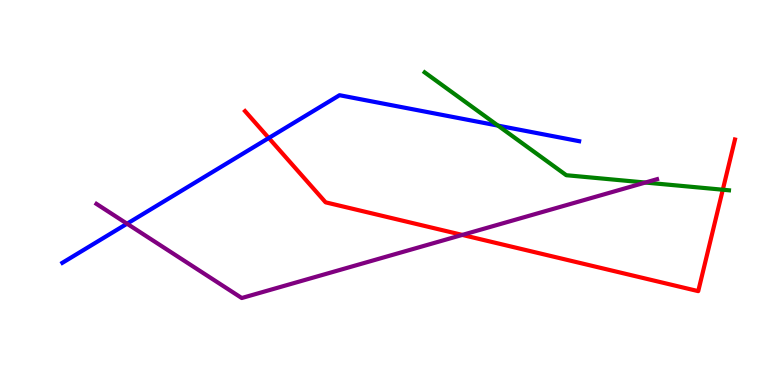[{'lines': ['blue', 'red'], 'intersections': [{'x': 3.47, 'y': 6.42}]}, {'lines': ['green', 'red'], 'intersections': [{'x': 9.33, 'y': 5.07}]}, {'lines': ['purple', 'red'], 'intersections': [{'x': 5.97, 'y': 3.9}]}, {'lines': ['blue', 'green'], 'intersections': [{'x': 6.43, 'y': 6.74}]}, {'lines': ['blue', 'purple'], 'intersections': [{'x': 1.64, 'y': 4.19}]}, {'lines': ['green', 'purple'], 'intersections': [{'x': 8.33, 'y': 5.26}]}]